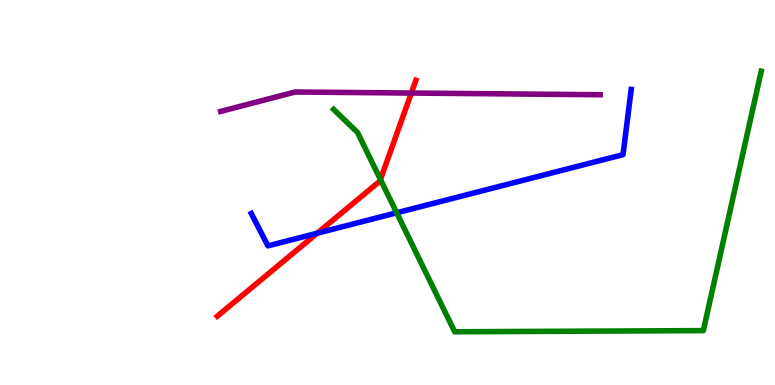[{'lines': ['blue', 'red'], 'intersections': [{'x': 4.09, 'y': 3.94}]}, {'lines': ['green', 'red'], 'intersections': [{'x': 4.91, 'y': 5.34}]}, {'lines': ['purple', 'red'], 'intersections': [{'x': 5.31, 'y': 7.58}]}, {'lines': ['blue', 'green'], 'intersections': [{'x': 5.12, 'y': 4.47}]}, {'lines': ['blue', 'purple'], 'intersections': []}, {'lines': ['green', 'purple'], 'intersections': []}]